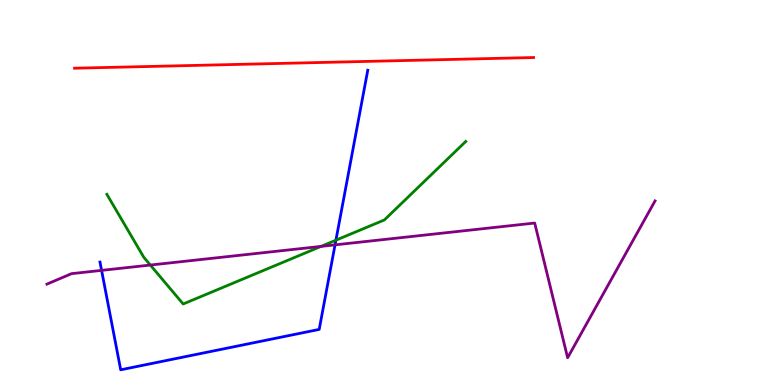[{'lines': ['blue', 'red'], 'intersections': []}, {'lines': ['green', 'red'], 'intersections': []}, {'lines': ['purple', 'red'], 'intersections': []}, {'lines': ['blue', 'green'], 'intersections': [{'x': 4.33, 'y': 3.76}]}, {'lines': ['blue', 'purple'], 'intersections': [{'x': 1.31, 'y': 2.98}, {'x': 4.32, 'y': 3.64}]}, {'lines': ['green', 'purple'], 'intersections': [{'x': 1.94, 'y': 3.12}, {'x': 4.14, 'y': 3.6}]}]